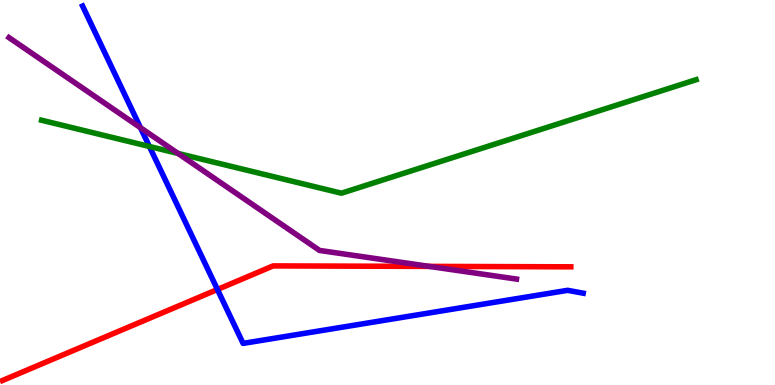[{'lines': ['blue', 'red'], 'intersections': [{'x': 2.81, 'y': 2.48}]}, {'lines': ['green', 'red'], 'intersections': []}, {'lines': ['purple', 'red'], 'intersections': [{'x': 5.54, 'y': 3.08}]}, {'lines': ['blue', 'green'], 'intersections': [{'x': 1.93, 'y': 6.2}]}, {'lines': ['blue', 'purple'], 'intersections': [{'x': 1.81, 'y': 6.68}]}, {'lines': ['green', 'purple'], 'intersections': [{'x': 2.3, 'y': 6.01}]}]